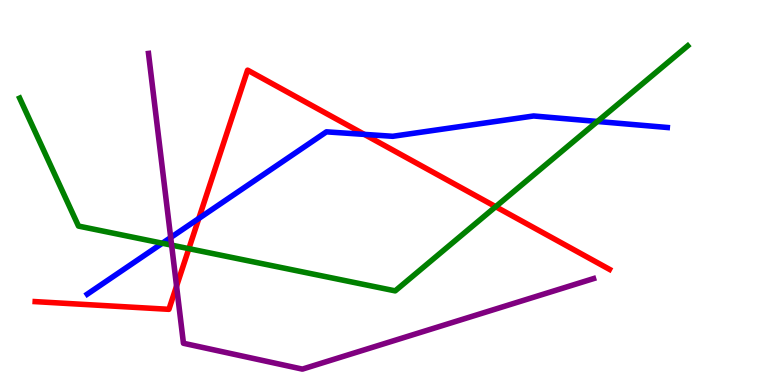[{'lines': ['blue', 'red'], 'intersections': [{'x': 2.57, 'y': 4.33}, {'x': 4.7, 'y': 6.51}]}, {'lines': ['green', 'red'], 'intersections': [{'x': 2.44, 'y': 3.54}, {'x': 6.4, 'y': 4.63}]}, {'lines': ['purple', 'red'], 'intersections': [{'x': 2.28, 'y': 2.57}]}, {'lines': ['blue', 'green'], 'intersections': [{'x': 2.09, 'y': 3.68}, {'x': 7.71, 'y': 6.84}]}, {'lines': ['blue', 'purple'], 'intersections': [{'x': 2.2, 'y': 3.83}]}, {'lines': ['green', 'purple'], 'intersections': [{'x': 2.21, 'y': 3.63}]}]